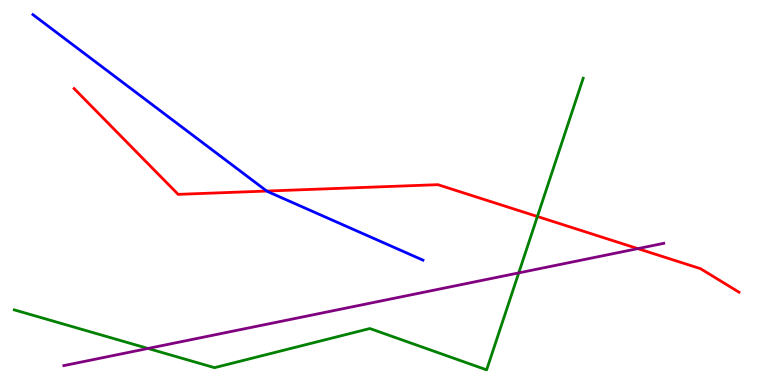[{'lines': ['blue', 'red'], 'intersections': [{'x': 3.44, 'y': 5.04}]}, {'lines': ['green', 'red'], 'intersections': [{'x': 6.93, 'y': 4.38}]}, {'lines': ['purple', 'red'], 'intersections': [{'x': 8.23, 'y': 3.54}]}, {'lines': ['blue', 'green'], 'intersections': []}, {'lines': ['blue', 'purple'], 'intersections': []}, {'lines': ['green', 'purple'], 'intersections': [{'x': 1.91, 'y': 0.949}, {'x': 6.69, 'y': 2.91}]}]